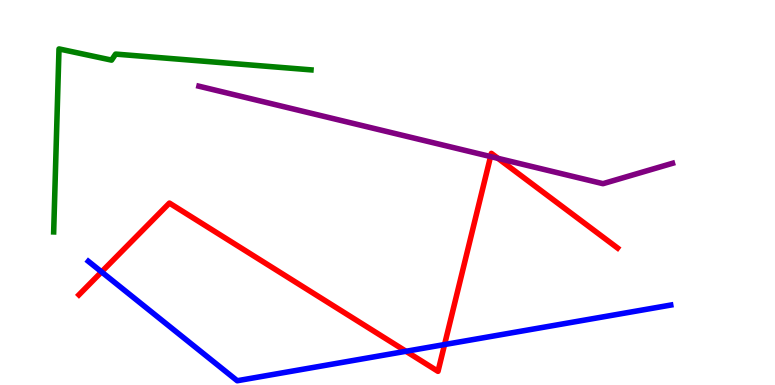[{'lines': ['blue', 'red'], 'intersections': [{'x': 1.31, 'y': 2.94}, {'x': 5.24, 'y': 0.876}, {'x': 5.74, 'y': 1.05}]}, {'lines': ['green', 'red'], 'intersections': []}, {'lines': ['purple', 'red'], 'intersections': [{'x': 6.33, 'y': 5.93}, {'x': 6.43, 'y': 5.89}]}, {'lines': ['blue', 'green'], 'intersections': []}, {'lines': ['blue', 'purple'], 'intersections': []}, {'lines': ['green', 'purple'], 'intersections': []}]